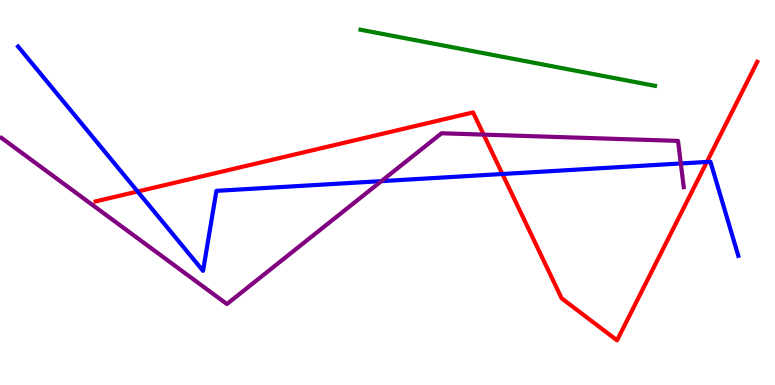[{'lines': ['blue', 'red'], 'intersections': [{'x': 1.78, 'y': 5.03}, {'x': 6.48, 'y': 5.48}, {'x': 9.12, 'y': 5.79}]}, {'lines': ['green', 'red'], 'intersections': []}, {'lines': ['purple', 'red'], 'intersections': [{'x': 6.24, 'y': 6.5}]}, {'lines': ['blue', 'green'], 'intersections': []}, {'lines': ['blue', 'purple'], 'intersections': [{'x': 4.92, 'y': 5.3}, {'x': 8.78, 'y': 5.75}]}, {'lines': ['green', 'purple'], 'intersections': []}]